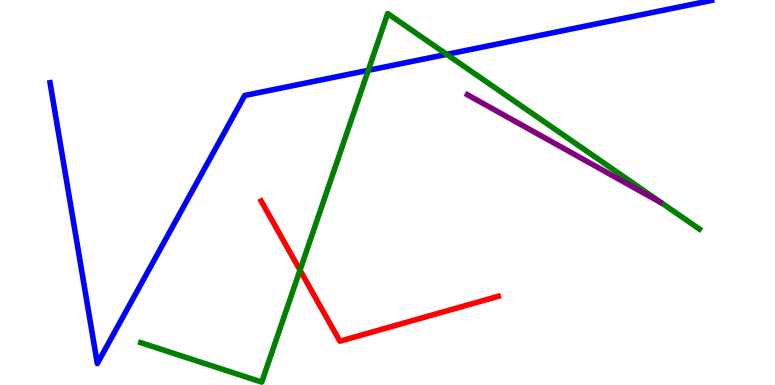[{'lines': ['blue', 'red'], 'intersections': []}, {'lines': ['green', 'red'], 'intersections': [{'x': 3.87, 'y': 2.98}]}, {'lines': ['purple', 'red'], 'intersections': []}, {'lines': ['blue', 'green'], 'intersections': [{'x': 4.75, 'y': 8.17}, {'x': 5.76, 'y': 8.59}]}, {'lines': ['blue', 'purple'], 'intersections': []}, {'lines': ['green', 'purple'], 'intersections': []}]